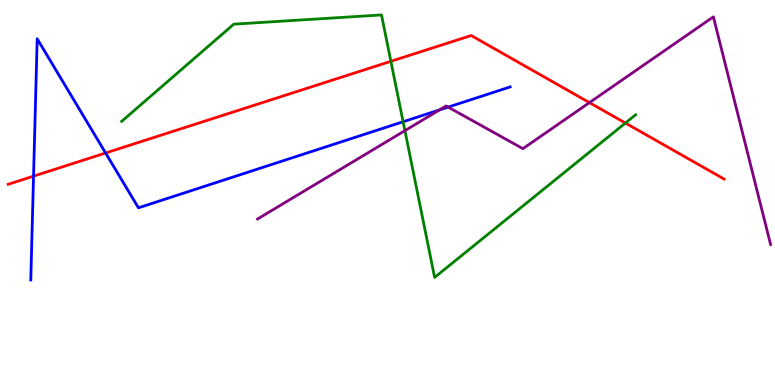[{'lines': ['blue', 'red'], 'intersections': [{'x': 0.433, 'y': 5.42}, {'x': 1.36, 'y': 6.03}]}, {'lines': ['green', 'red'], 'intersections': [{'x': 5.04, 'y': 8.41}, {'x': 8.07, 'y': 6.8}]}, {'lines': ['purple', 'red'], 'intersections': [{'x': 7.61, 'y': 7.33}]}, {'lines': ['blue', 'green'], 'intersections': [{'x': 5.2, 'y': 6.84}]}, {'lines': ['blue', 'purple'], 'intersections': [{'x': 5.67, 'y': 7.15}, {'x': 5.78, 'y': 7.22}]}, {'lines': ['green', 'purple'], 'intersections': [{'x': 5.22, 'y': 6.61}]}]